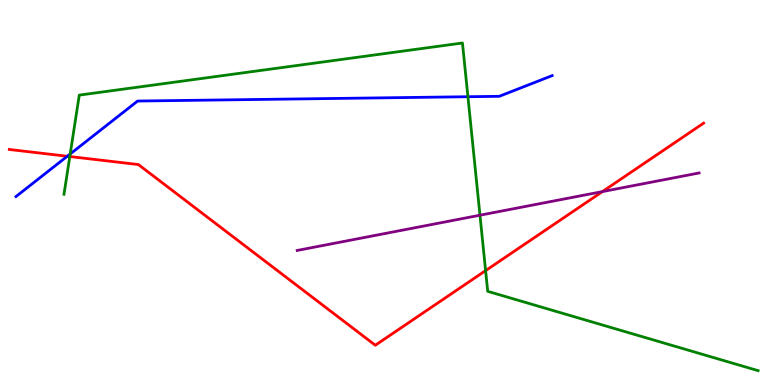[{'lines': ['blue', 'red'], 'intersections': [{'x': 0.868, 'y': 5.94}]}, {'lines': ['green', 'red'], 'intersections': [{'x': 0.901, 'y': 5.93}, {'x': 6.27, 'y': 2.97}]}, {'lines': ['purple', 'red'], 'intersections': [{'x': 7.77, 'y': 5.02}]}, {'lines': ['blue', 'green'], 'intersections': [{'x': 0.906, 'y': 6.0}, {'x': 6.04, 'y': 7.49}]}, {'lines': ['blue', 'purple'], 'intersections': []}, {'lines': ['green', 'purple'], 'intersections': [{'x': 6.19, 'y': 4.41}]}]